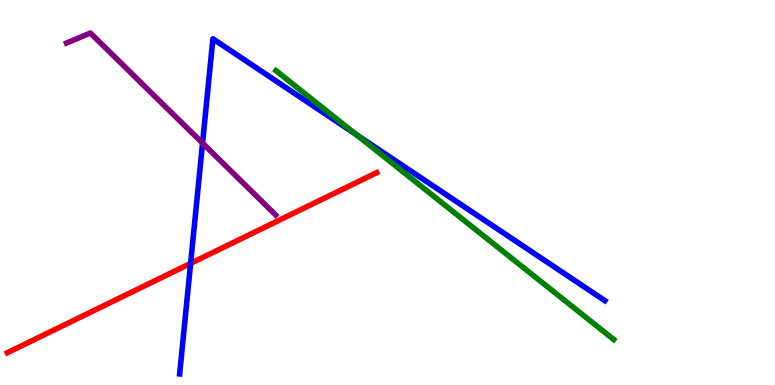[{'lines': ['blue', 'red'], 'intersections': [{'x': 2.46, 'y': 3.16}]}, {'lines': ['green', 'red'], 'intersections': []}, {'lines': ['purple', 'red'], 'intersections': []}, {'lines': ['blue', 'green'], 'intersections': [{'x': 4.6, 'y': 6.5}]}, {'lines': ['blue', 'purple'], 'intersections': [{'x': 2.61, 'y': 6.28}]}, {'lines': ['green', 'purple'], 'intersections': []}]